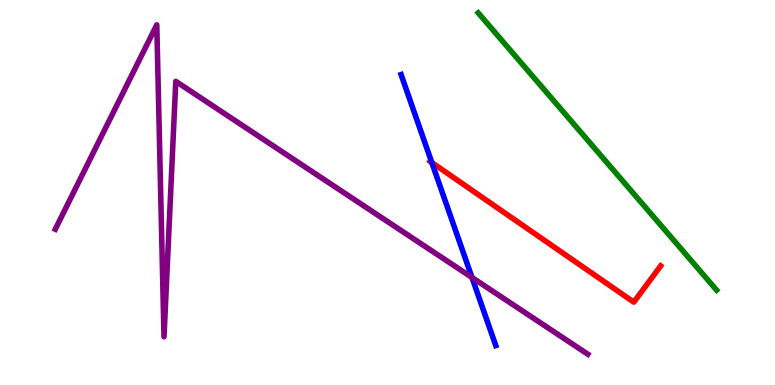[{'lines': ['blue', 'red'], 'intersections': [{'x': 5.57, 'y': 5.78}]}, {'lines': ['green', 'red'], 'intersections': []}, {'lines': ['purple', 'red'], 'intersections': []}, {'lines': ['blue', 'green'], 'intersections': []}, {'lines': ['blue', 'purple'], 'intersections': [{'x': 6.09, 'y': 2.79}]}, {'lines': ['green', 'purple'], 'intersections': []}]